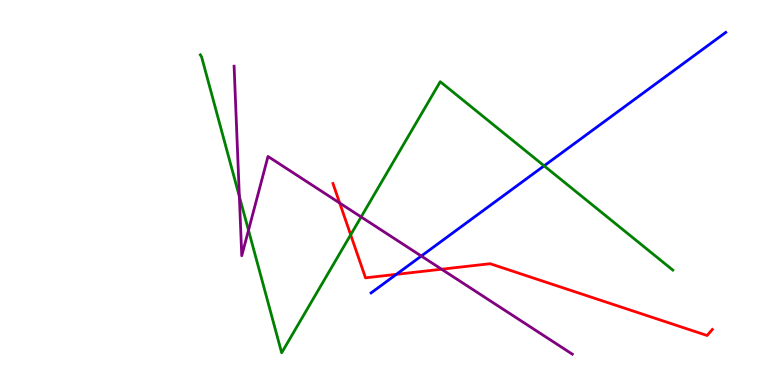[{'lines': ['blue', 'red'], 'intersections': [{'x': 5.11, 'y': 2.87}]}, {'lines': ['green', 'red'], 'intersections': [{'x': 4.52, 'y': 3.9}]}, {'lines': ['purple', 'red'], 'intersections': [{'x': 4.38, 'y': 4.73}, {'x': 5.7, 'y': 3.01}]}, {'lines': ['blue', 'green'], 'intersections': [{'x': 7.02, 'y': 5.69}]}, {'lines': ['blue', 'purple'], 'intersections': [{'x': 5.44, 'y': 3.35}]}, {'lines': ['green', 'purple'], 'intersections': [{'x': 3.09, 'y': 4.9}, {'x': 3.21, 'y': 4.02}, {'x': 4.66, 'y': 4.36}]}]